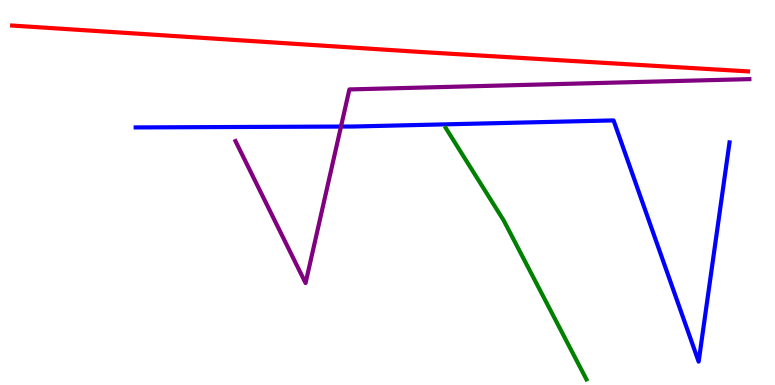[{'lines': ['blue', 'red'], 'intersections': []}, {'lines': ['green', 'red'], 'intersections': []}, {'lines': ['purple', 'red'], 'intersections': []}, {'lines': ['blue', 'green'], 'intersections': []}, {'lines': ['blue', 'purple'], 'intersections': [{'x': 4.4, 'y': 6.71}]}, {'lines': ['green', 'purple'], 'intersections': []}]